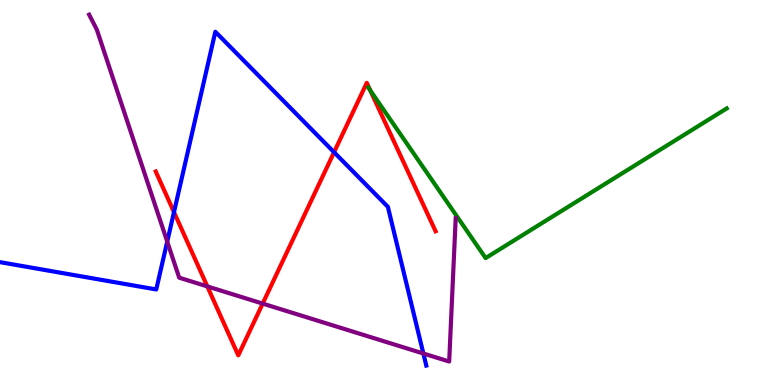[{'lines': ['blue', 'red'], 'intersections': [{'x': 2.24, 'y': 4.49}, {'x': 4.31, 'y': 6.05}]}, {'lines': ['green', 'red'], 'intersections': [{'x': 4.78, 'y': 7.65}]}, {'lines': ['purple', 'red'], 'intersections': [{'x': 2.68, 'y': 2.56}, {'x': 3.39, 'y': 2.11}]}, {'lines': ['blue', 'green'], 'intersections': []}, {'lines': ['blue', 'purple'], 'intersections': [{'x': 2.16, 'y': 3.72}, {'x': 5.46, 'y': 0.818}]}, {'lines': ['green', 'purple'], 'intersections': []}]